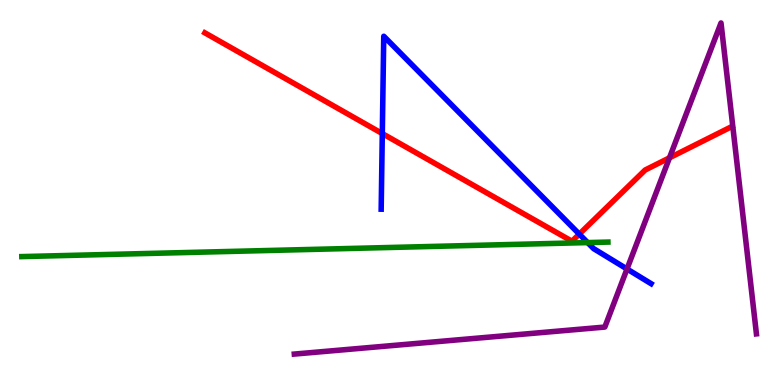[{'lines': ['blue', 'red'], 'intersections': [{'x': 4.93, 'y': 6.53}, {'x': 7.47, 'y': 3.92}]}, {'lines': ['green', 'red'], 'intersections': []}, {'lines': ['purple', 'red'], 'intersections': [{'x': 8.64, 'y': 5.9}]}, {'lines': ['blue', 'green'], 'intersections': [{'x': 7.58, 'y': 3.7}]}, {'lines': ['blue', 'purple'], 'intersections': [{'x': 8.09, 'y': 3.01}]}, {'lines': ['green', 'purple'], 'intersections': []}]